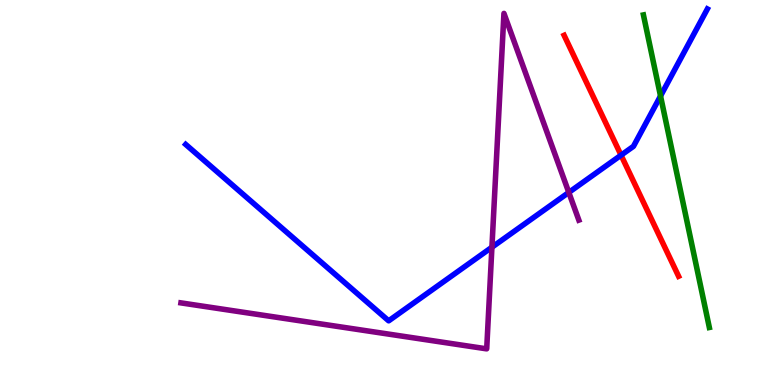[{'lines': ['blue', 'red'], 'intersections': [{'x': 8.01, 'y': 5.97}]}, {'lines': ['green', 'red'], 'intersections': []}, {'lines': ['purple', 'red'], 'intersections': []}, {'lines': ['blue', 'green'], 'intersections': [{'x': 8.52, 'y': 7.51}]}, {'lines': ['blue', 'purple'], 'intersections': [{'x': 6.35, 'y': 3.58}, {'x': 7.34, 'y': 5.0}]}, {'lines': ['green', 'purple'], 'intersections': []}]